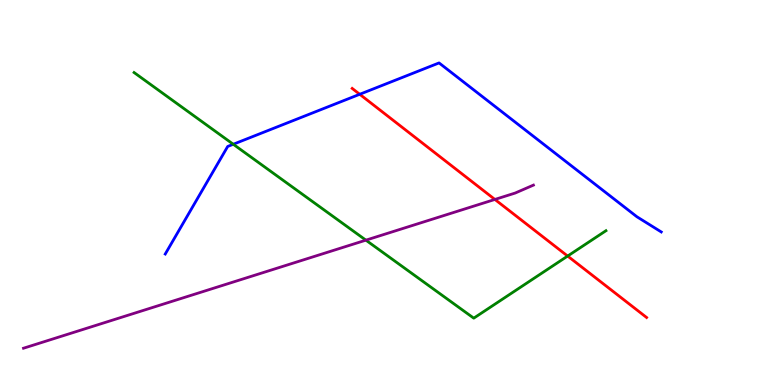[{'lines': ['blue', 'red'], 'intersections': [{'x': 4.64, 'y': 7.55}]}, {'lines': ['green', 'red'], 'intersections': [{'x': 7.32, 'y': 3.35}]}, {'lines': ['purple', 'red'], 'intersections': [{'x': 6.39, 'y': 4.82}]}, {'lines': ['blue', 'green'], 'intersections': [{'x': 3.01, 'y': 6.25}]}, {'lines': ['blue', 'purple'], 'intersections': []}, {'lines': ['green', 'purple'], 'intersections': [{'x': 4.72, 'y': 3.76}]}]